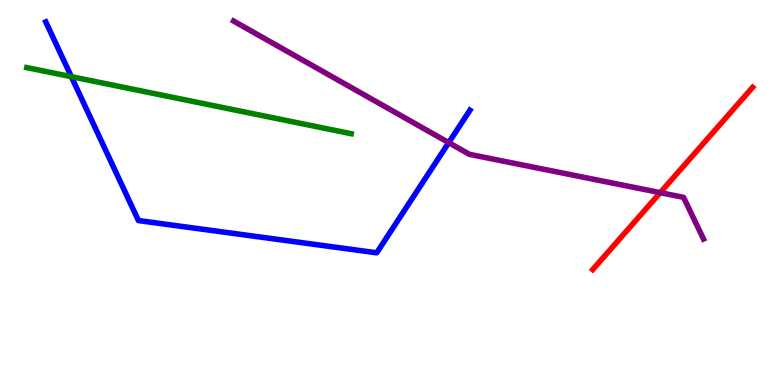[{'lines': ['blue', 'red'], 'intersections': []}, {'lines': ['green', 'red'], 'intersections': []}, {'lines': ['purple', 'red'], 'intersections': [{'x': 8.52, 'y': 5.0}]}, {'lines': ['blue', 'green'], 'intersections': [{'x': 0.92, 'y': 8.01}]}, {'lines': ['blue', 'purple'], 'intersections': [{'x': 5.79, 'y': 6.3}]}, {'lines': ['green', 'purple'], 'intersections': []}]